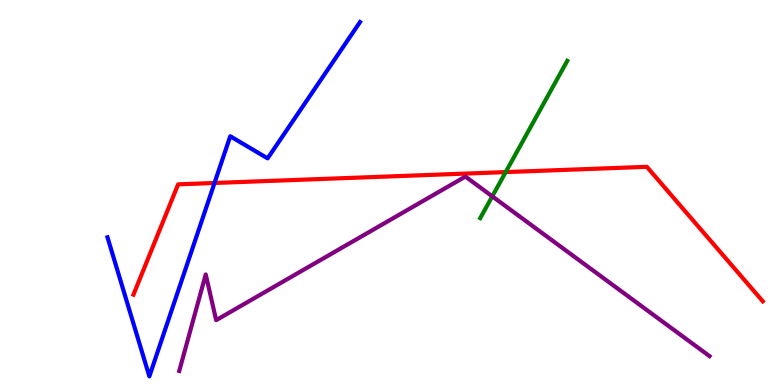[{'lines': ['blue', 'red'], 'intersections': [{'x': 2.77, 'y': 5.25}]}, {'lines': ['green', 'red'], 'intersections': [{'x': 6.53, 'y': 5.53}]}, {'lines': ['purple', 'red'], 'intersections': []}, {'lines': ['blue', 'green'], 'intersections': []}, {'lines': ['blue', 'purple'], 'intersections': []}, {'lines': ['green', 'purple'], 'intersections': [{'x': 6.35, 'y': 4.9}]}]